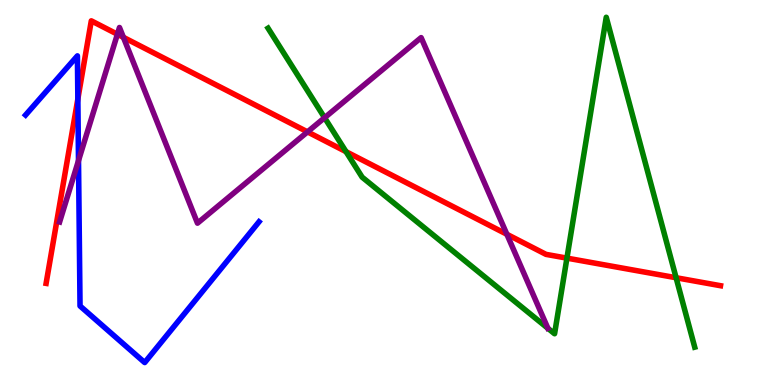[{'lines': ['blue', 'red'], 'intersections': [{'x': 1.0, 'y': 7.43}]}, {'lines': ['green', 'red'], 'intersections': [{'x': 4.46, 'y': 6.06}, {'x': 7.32, 'y': 3.3}, {'x': 8.72, 'y': 2.79}]}, {'lines': ['purple', 'red'], 'intersections': [{'x': 1.51, 'y': 9.11}, {'x': 1.59, 'y': 9.03}, {'x': 3.97, 'y': 6.57}, {'x': 6.54, 'y': 3.92}]}, {'lines': ['blue', 'green'], 'intersections': []}, {'lines': ['blue', 'purple'], 'intersections': [{'x': 1.01, 'y': 5.83}]}, {'lines': ['green', 'purple'], 'intersections': [{'x': 4.19, 'y': 6.94}]}]